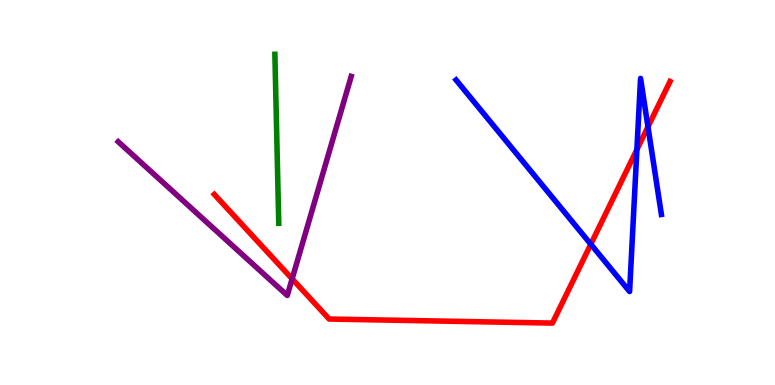[{'lines': ['blue', 'red'], 'intersections': [{'x': 7.62, 'y': 3.66}, {'x': 8.22, 'y': 6.12}, {'x': 8.36, 'y': 6.71}]}, {'lines': ['green', 'red'], 'intersections': []}, {'lines': ['purple', 'red'], 'intersections': [{'x': 3.77, 'y': 2.76}]}, {'lines': ['blue', 'green'], 'intersections': []}, {'lines': ['blue', 'purple'], 'intersections': []}, {'lines': ['green', 'purple'], 'intersections': []}]